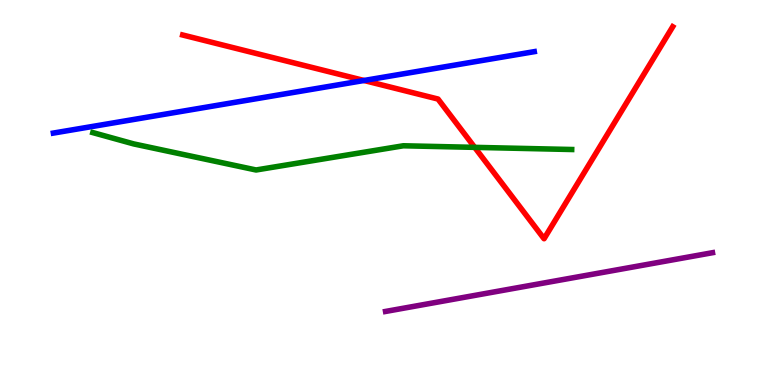[{'lines': ['blue', 'red'], 'intersections': [{'x': 4.7, 'y': 7.91}]}, {'lines': ['green', 'red'], 'intersections': [{'x': 6.13, 'y': 6.17}]}, {'lines': ['purple', 'red'], 'intersections': []}, {'lines': ['blue', 'green'], 'intersections': []}, {'lines': ['blue', 'purple'], 'intersections': []}, {'lines': ['green', 'purple'], 'intersections': []}]